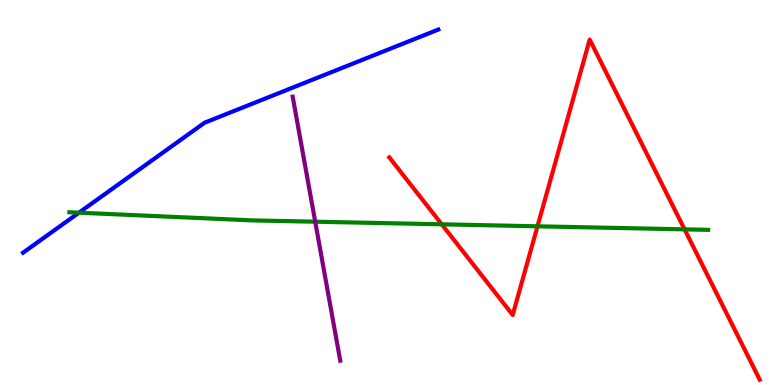[{'lines': ['blue', 'red'], 'intersections': []}, {'lines': ['green', 'red'], 'intersections': [{'x': 5.7, 'y': 4.17}, {'x': 6.94, 'y': 4.12}, {'x': 8.83, 'y': 4.04}]}, {'lines': ['purple', 'red'], 'intersections': []}, {'lines': ['blue', 'green'], 'intersections': [{'x': 1.02, 'y': 4.48}]}, {'lines': ['blue', 'purple'], 'intersections': []}, {'lines': ['green', 'purple'], 'intersections': [{'x': 4.07, 'y': 4.24}]}]